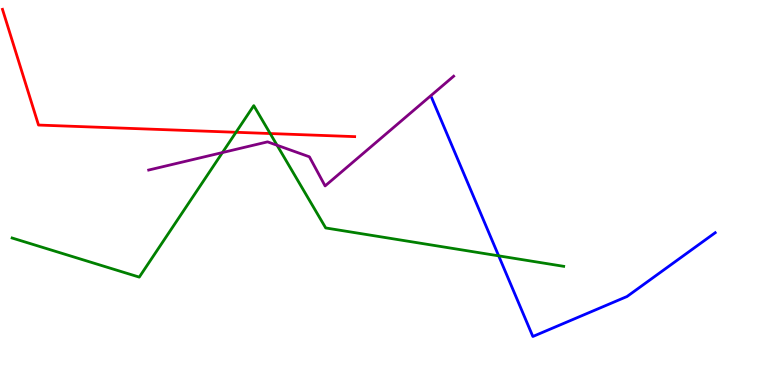[{'lines': ['blue', 'red'], 'intersections': []}, {'lines': ['green', 'red'], 'intersections': [{'x': 3.05, 'y': 6.56}, {'x': 3.49, 'y': 6.53}]}, {'lines': ['purple', 'red'], 'intersections': []}, {'lines': ['blue', 'green'], 'intersections': [{'x': 6.43, 'y': 3.35}]}, {'lines': ['blue', 'purple'], 'intersections': []}, {'lines': ['green', 'purple'], 'intersections': [{'x': 2.87, 'y': 6.04}, {'x': 3.58, 'y': 6.23}]}]